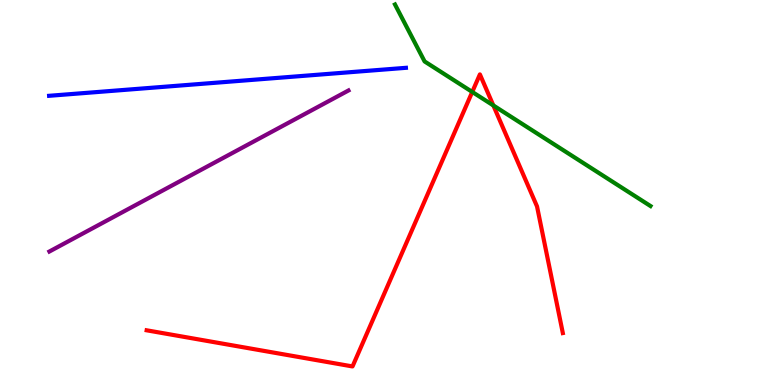[{'lines': ['blue', 'red'], 'intersections': []}, {'lines': ['green', 'red'], 'intersections': [{'x': 6.09, 'y': 7.61}, {'x': 6.37, 'y': 7.26}]}, {'lines': ['purple', 'red'], 'intersections': []}, {'lines': ['blue', 'green'], 'intersections': []}, {'lines': ['blue', 'purple'], 'intersections': []}, {'lines': ['green', 'purple'], 'intersections': []}]